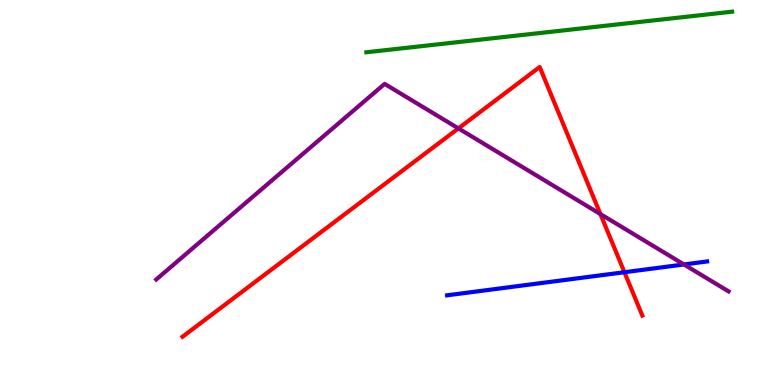[{'lines': ['blue', 'red'], 'intersections': [{'x': 8.06, 'y': 2.93}]}, {'lines': ['green', 'red'], 'intersections': []}, {'lines': ['purple', 'red'], 'intersections': [{'x': 5.91, 'y': 6.66}, {'x': 7.75, 'y': 4.44}]}, {'lines': ['blue', 'green'], 'intersections': []}, {'lines': ['blue', 'purple'], 'intersections': [{'x': 8.83, 'y': 3.13}]}, {'lines': ['green', 'purple'], 'intersections': []}]